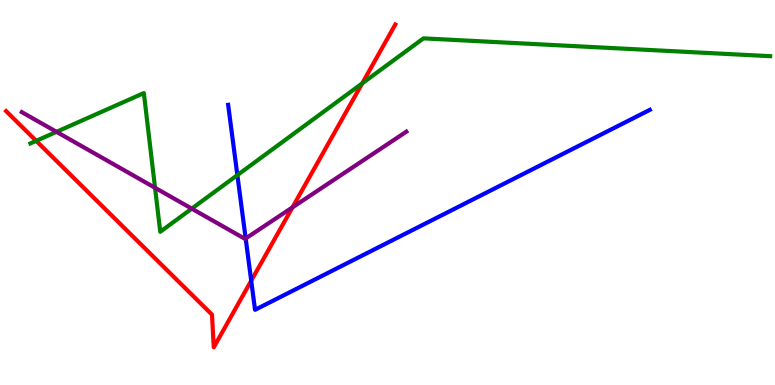[{'lines': ['blue', 'red'], 'intersections': [{'x': 3.24, 'y': 2.71}]}, {'lines': ['green', 'red'], 'intersections': [{'x': 0.467, 'y': 6.34}, {'x': 4.67, 'y': 7.83}]}, {'lines': ['purple', 'red'], 'intersections': [{'x': 3.77, 'y': 4.61}]}, {'lines': ['blue', 'green'], 'intersections': [{'x': 3.06, 'y': 5.45}]}, {'lines': ['blue', 'purple'], 'intersections': [{'x': 3.17, 'y': 3.81}]}, {'lines': ['green', 'purple'], 'intersections': [{'x': 0.729, 'y': 6.58}, {'x': 2.0, 'y': 5.12}, {'x': 2.47, 'y': 4.58}]}]